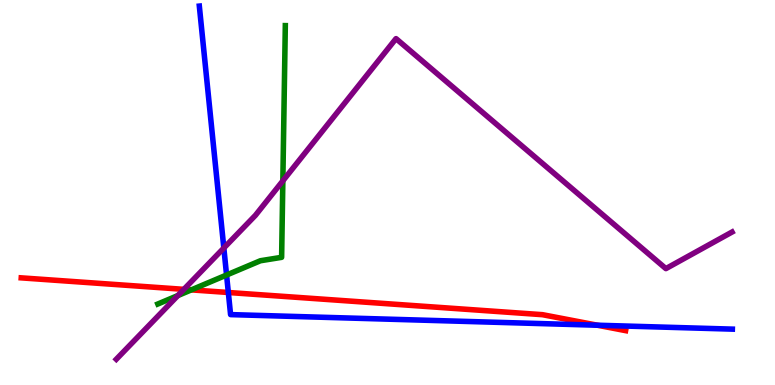[{'lines': ['blue', 'red'], 'intersections': [{'x': 2.95, 'y': 2.4}, {'x': 7.71, 'y': 1.55}]}, {'lines': ['green', 'red'], 'intersections': [{'x': 2.47, 'y': 2.47}]}, {'lines': ['purple', 'red'], 'intersections': [{'x': 2.37, 'y': 2.48}]}, {'lines': ['blue', 'green'], 'intersections': [{'x': 2.92, 'y': 2.86}]}, {'lines': ['blue', 'purple'], 'intersections': [{'x': 2.89, 'y': 3.56}]}, {'lines': ['green', 'purple'], 'intersections': [{'x': 2.3, 'y': 2.32}, {'x': 3.65, 'y': 5.3}]}]